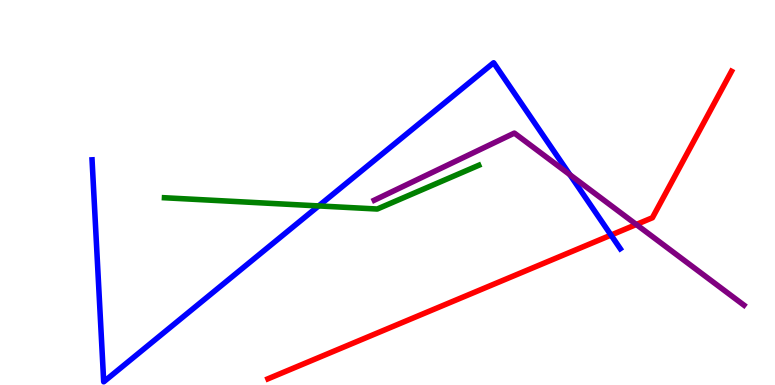[{'lines': ['blue', 'red'], 'intersections': [{'x': 7.88, 'y': 3.89}]}, {'lines': ['green', 'red'], 'intersections': []}, {'lines': ['purple', 'red'], 'intersections': [{'x': 8.21, 'y': 4.17}]}, {'lines': ['blue', 'green'], 'intersections': [{'x': 4.11, 'y': 4.65}]}, {'lines': ['blue', 'purple'], 'intersections': [{'x': 7.35, 'y': 5.46}]}, {'lines': ['green', 'purple'], 'intersections': []}]